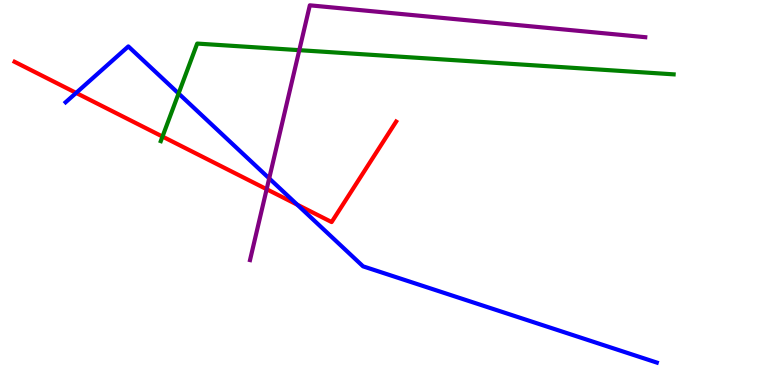[{'lines': ['blue', 'red'], 'intersections': [{'x': 0.982, 'y': 7.59}, {'x': 3.84, 'y': 4.68}]}, {'lines': ['green', 'red'], 'intersections': [{'x': 2.1, 'y': 6.45}]}, {'lines': ['purple', 'red'], 'intersections': [{'x': 3.44, 'y': 5.09}]}, {'lines': ['blue', 'green'], 'intersections': [{'x': 2.3, 'y': 7.57}]}, {'lines': ['blue', 'purple'], 'intersections': [{'x': 3.47, 'y': 5.37}]}, {'lines': ['green', 'purple'], 'intersections': [{'x': 3.86, 'y': 8.7}]}]